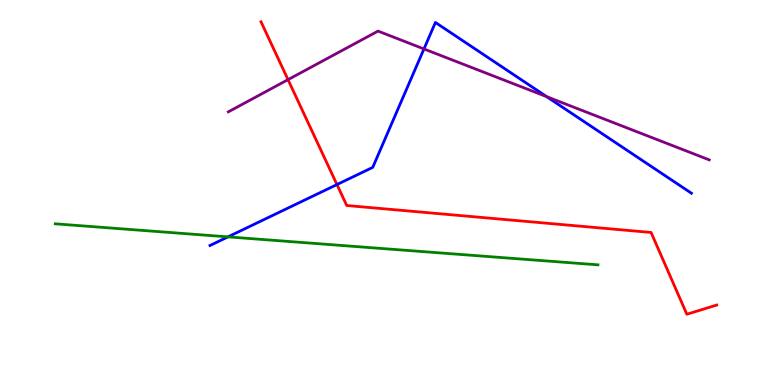[{'lines': ['blue', 'red'], 'intersections': [{'x': 4.35, 'y': 5.21}]}, {'lines': ['green', 'red'], 'intersections': []}, {'lines': ['purple', 'red'], 'intersections': [{'x': 3.72, 'y': 7.93}]}, {'lines': ['blue', 'green'], 'intersections': [{'x': 2.94, 'y': 3.85}]}, {'lines': ['blue', 'purple'], 'intersections': [{'x': 5.47, 'y': 8.73}, {'x': 7.05, 'y': 7.49}]}, {'lines': ['green', 'purple'], 'intersections': []}]